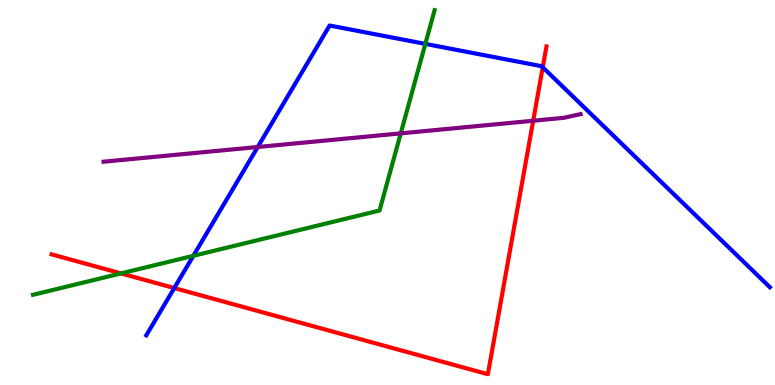[{'lines': ['blue', 'red'], 'intersections': [{'x': 2.25, 'y': 2.52}, {'x': 7.0, 'y': 8.25}]}, {'lines': ['green', 'red'], 'intersections': [{'x': 1.56, 'y': 2.9}]}, {'lines': ['purple', 'red'], 'intersections': [{'x': 6.88, 'y': 6.86}]}, {'lines': ['blue', 'green'], 'intersections': [{'x': 2.49, 'y': 3.36}, {'x': 5.49, 'y': 8.86}]}, {'lines': ['blue', 'purple'], 'intersections': [{'x': 3.33, 'y': 6.18}]}, {'lines': ['green', 'purple'], 'intersections': [{'x': 5.17, 'y': 6.54}]}]